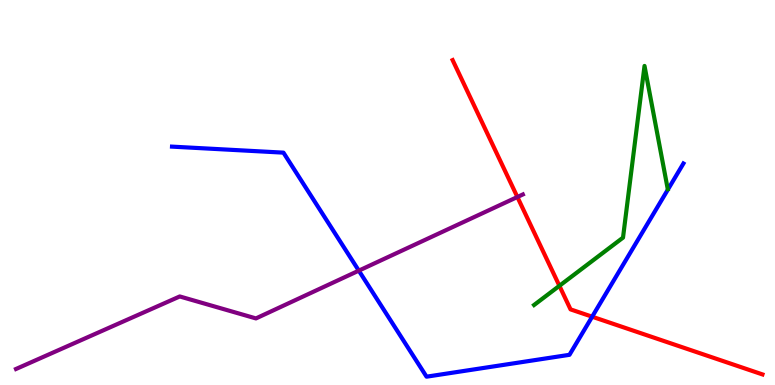[{'lines': ['blue', 'red'], 'intersections': [{'x': 7.64, 'y': 1.77}]}, {'lines': ['green', 'red'], 'intersections': [{'x': 7.22, 'y': 2.58}]}, {'lines': ['purple', 'red'], 'intersections': [{'x': 6.68, 'y': 4.88}]}, {'lines': ['blue', 'green'], 'intersections': []}, {'lines': ['blue', 'purple'], 'intersections': [{'x': 4.63, 'y': 2.97}]}, {'lines': ['green', 'purple'], 'intersections': []}]